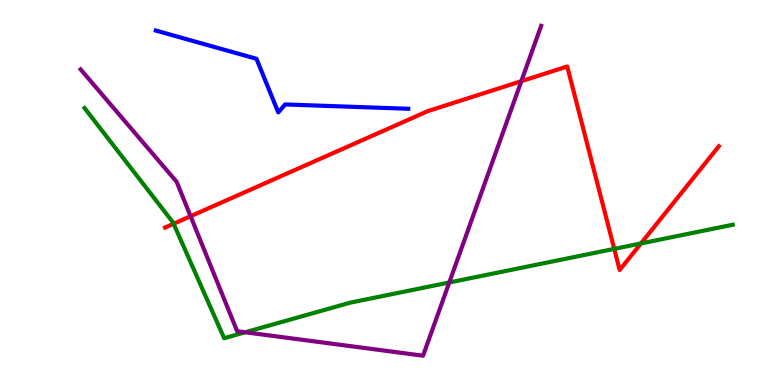[{'lines': ['blue', 'red'], 'intersections': []}, {'lines': ['green', 'red'], 'intersections': [{'x': 2.24, 'y': 4.19}, {'x': 7.93, 'y': 3.54}, {'x': 8.27, 'y': 3.68}]}, {'lines': ['purple', 'red'], 'intersections': [{'x': 2.46, 'y': 4.38}, {'x': 6.73, 'y': 7.89}]}, {'lines': ['blue', 'green'], 'intersections': []}, {'lines': ['blue', 'purple'], 'intersections': []}, {'lines': ['green', 'purple'], 'intersections': [{'x': 3.16, 'y': 1.37}, {'x': 5.8, 'y': 2.66}]}]